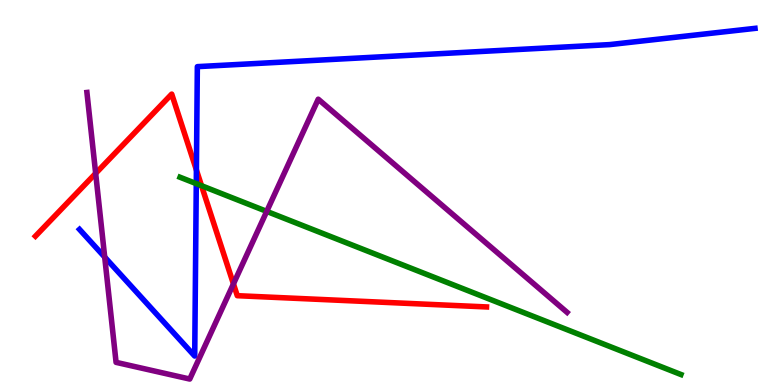[{'lines': ['blue', 'red'], 'intersections': [{'x': 2.53, 'y': 5.58}]}, {'lines': ['green', 'red'], 'intersections': [{'x': 2.6, 'y': 5.18}]}, {'lines': ['purple', 'red'], 'intersections': [{'x': 1.23, 'y': 5.5}, {'x': 3.01, 'y': 2.63}]}, {'lines': ['blue', 'green'], 'intersections': [{'x': 2.53, 'y': 5.23}]}, {'lines': ['blue', 'purple'], 'intersections': [{'x': 1.35, 'y': 3.32}]}, {'lines': ['green', 'purple'], 'intersections': [{'x': 3.44, 'y': 4.51}]}]